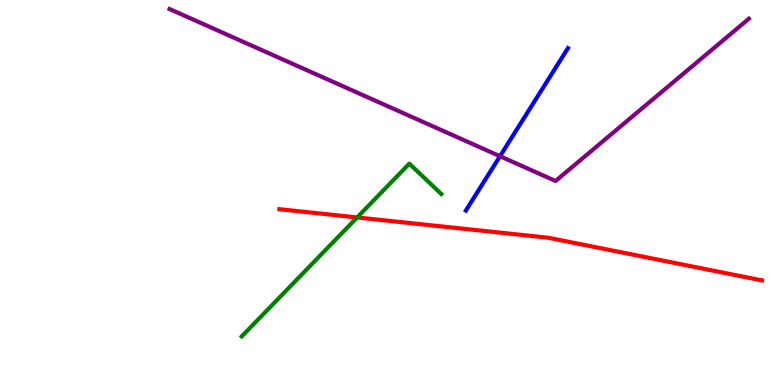[{'lines': ['blue', 'red'], 'intersections': []}, {'lines': ['green', 'red'], 'intersections': [{'x': 4.61, 'y': 4.35}]}, {'lines': ['purple', 'red'], 'intersections': []}, {'lines': ['blue', 'green'], 'intersections': []}, {'lines': ['blue', 'purple'], 'intersections': [{'x': 6.45, 'y': 5.94}]}, {'lines': ['green', 'purple'], 'intersections': []}]